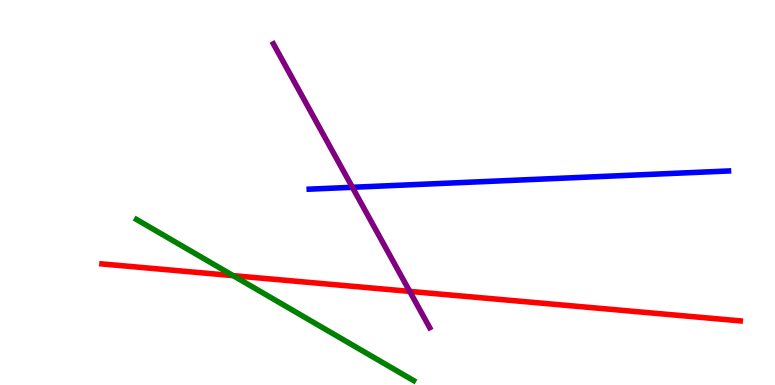[{'lines': ['blue', 'red'], 'intersections': []}, {'lines': ['green', 'red'], 'intersections': [{'x': 3.01, 'y': 2.84}]}, {'lines': ['purple', 'red'], 'intersections': [{'x': 5.29, 'y': 2.43}]}, {'lines': ['blue', 'green'], 'intersections': []}, {'lines': ['blue', 'purple'], 'intersections': [{'x': 4.55, 'y': 5.14}]}, {'lines': ['green', 'purple'], 'intersections': []}]